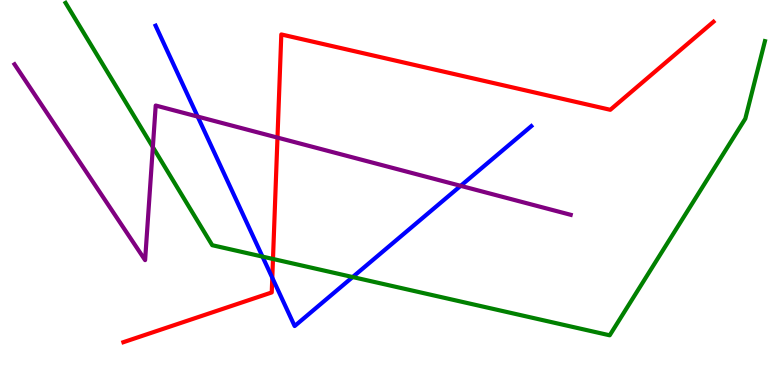[{'lines': ['blue', 'red'], 'intersections': [{'x': 3.51, 'y': 2.79}]}, {'lines': ['green', 'red'], 'intersections': [{'x': 3.52, 'y': 3.27}]}, {'lines': ['purple', 'red'], 'intersections': [{'x': 3.58, 'y': 6.43}]}, {'lines': ['blue', 'green'], 'intersections': [{'x': 3.39, 'y': 3.34}, {'x': 4.55, 'y': 2.8}]}, {'lines': ['blue', 'purple'], 'intersections': [{'x': 2.55, 'y': 6.97}, {'x': 5.94, 'y': 5.17}]}, {'lines': ['green', 'purple'], 'intersections': [{'x': 1.97, 'y': 6.18}]}]